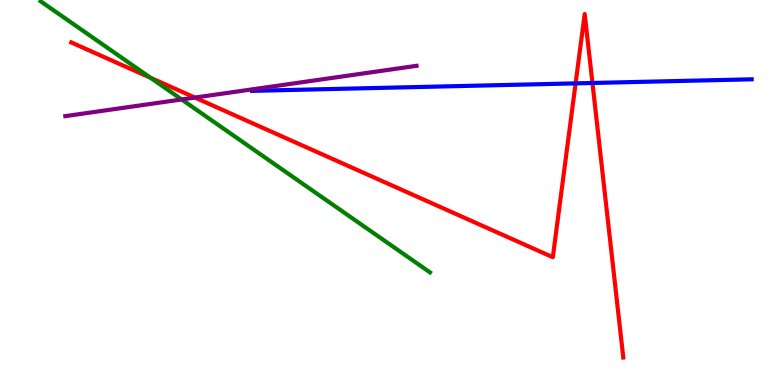[{'lines': ['blue', 'red'], 'intersections': [{'x': 7.43, 'y': 7.83}, {'x': 7.64, 'y': 7.84}]}, {'lines': ['green', 'red'], 'intersections': [{'x': 1.94, 'y': 7.98}]}, {'lines': ['purple', 'red'], 'intersections': [{'x': 2.51, 'y': 7.47}]}, {'lines': ['blue', 'green'], 'intersections': []}, {'lines': ['blue', 'purple'], 'intersections': []}, {'lines': ['green', 'purple'], 'intersections': [{'x': 2.34, 'y': 7.42}]}]